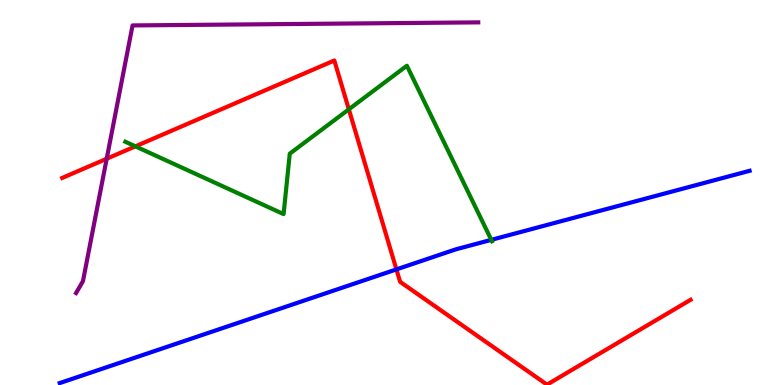[{'lines': ['blue', 'red'], 'intersections': [{'x': 5.12, 'y': 3.0}]}, {'lines': ['green', 'red'], 'intersections': [{'x': 1.75, 'y': 6.2}, {'x': 4.5, 'y': 7.16}]}, {'lines': ['purple', 'red'], 'intersections': [{'x': 1.38, 'y': 5.88}]}, {'lines': ['blue', 'green'], 'intersections': [{'x': 6.34, 'y': 3.77}]}, {'lines': ['blue', 'purple'], 'intersections': []}, {'lines': ['green', 'purple'], 'intersections': []}]